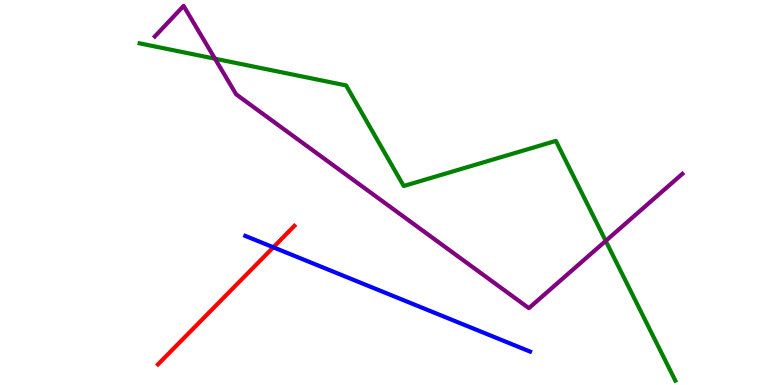[{'lines': ['blue', 'red'], 'intersections': [{'x': 3.53, 'y': 3.58}]}, {'lines': ['green', 'red'], 'intersections': []}, {'lines': ['purple', 'red'], 'intersections': []}, {'lines': ['blue', 'green'], 'intersections': []}, {'lines': ['blue', 'purple'], 'intersections': []}, {'lines': ['green', 'purple'], 'intersections': [{'x': 2.77, 'y': 8.48}, {'x': 7.82, 'y': 3.74}]}]